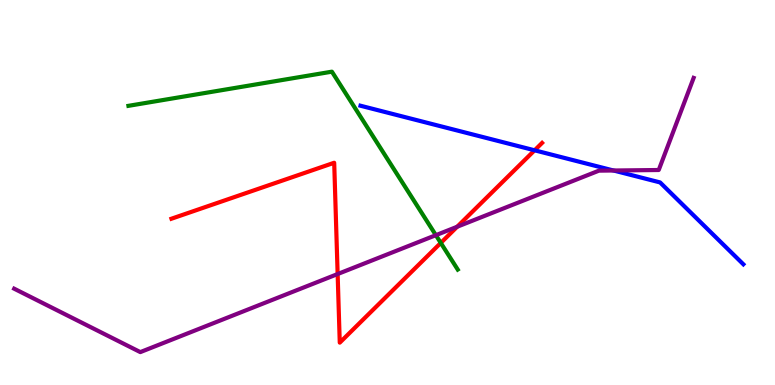[{'lines': ['blue', 'red'], 'intersections': [{'x': 6.9, 'y': 6.1}]}, {'lines': ['green', 'red'], 'intersections': [{'x': 5.69, 'y': 3.69}]}, {'lines': ['purple', 'red'], 'intersections': [{'x': 4.36, 'y': 2.88}, {'x': 5.9, 'y': 4.11}]}, {'lines': ['blue', 'green'], 'intersections': []}, {'lines': ['blue', 'purple'], 'intersections': [{'x': 7.92, 'y': 5.57}]}, {'lines': ['green', 'purple'], 'intersections': [{'x': 5.62, 'y': 3.89}]}]